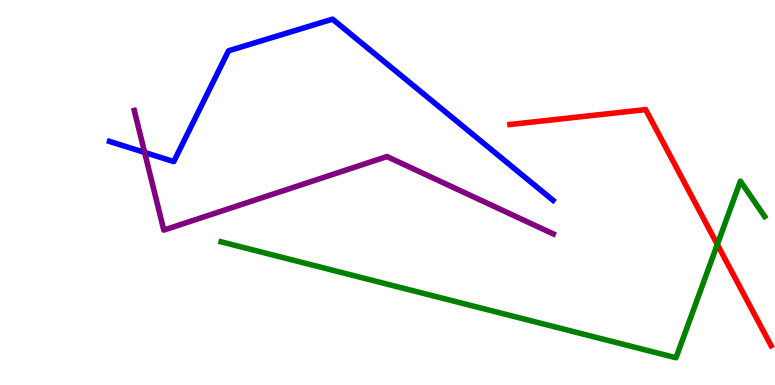[{'lines': ['blue', 'red'], 'intersections': []}, {'lines': ['green', 'red'], 'intersections': [{'x': 9.26, 'y': 3.65}]}, {'lines': ['purple', 'red'], 'intersections': []}, {'lines': ['blue', 'green'], 'intersections': []}, {'lines': ['blue', 'purple'], 'intersections': [{'x': 1.87, 'y': 6.04}]}, {'lines': ['green', 'purple'], 'intersections': []}]